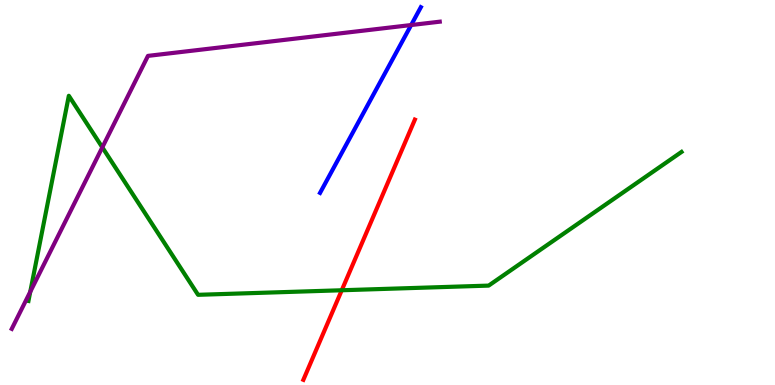[{'lines': ['blue', 'red'], 'intersections': []}, {'lines': ['green', 'red'], 'intersections': [{'x': 4.41, 'y': 2.46}]}, {'lines': ['purple', 'red'], 'intersections': []}, {'lines': ['blue', 'green'], 'intersections': []}, {'lines': ['blue', 'purple'], 'intersections': [{'x': 5.31, 'y': 9.35}]}, {'lines': ['green', 'purple'], 'intersections': [{'x': 0.39, 'y': 2.42}, {'x': 1.32, 'y': 6.17}]}]